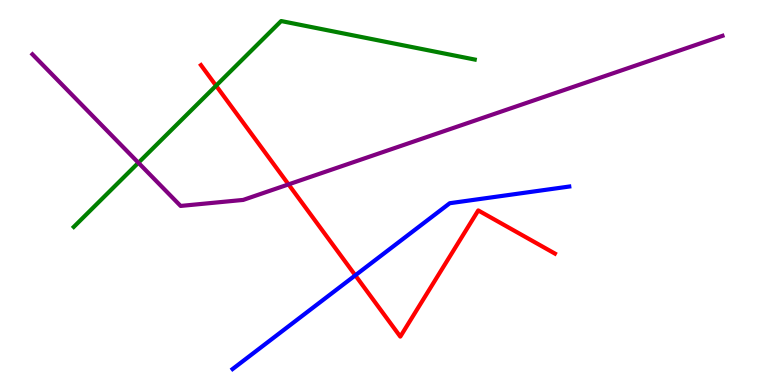[{'lines': ['blue', 'red'], 'intersections': [{'x': 4.58, 'y': 2.85}]}, {'lines': ['green', 'red'], 'intersections': [{'x': 2.79, 'y': 7.77}]}, {'lines': ['purple', 'red'], 'intersections': [{'x': 3.72, 'y': 5.21}]}, {'lines': ['blue', 'green'], 'intersections': []}, {'lines': ['blue', 'purple'], 'intersections': []}, {'lines': ['green', 'purple'], 'intersections': [{'x': 1.79, 'y': 5.77}]}]